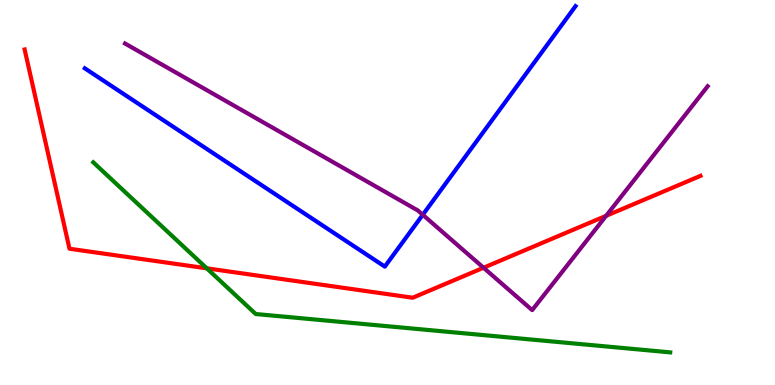[{'lines': ['blue', 'red'], 'intersections': []}, {'lines': ['green', 'red'], 'intersections': [{'x': 2.67, 'y': 3.03}]}, {'lines': ['purple', 'red'], 'intersections': [{'x': 6.24, 'y': 3.05}, {'x': 7.82, 'y': 4.39}]}, {'lines': ['blue', 'green'], 'intersections': []}, {'lines': ['blue', 'purple'], 'intersections': [{'x': 5.46, 'y': 4.42}]}, {'lines': ['green', 'purple'], 'intersections': []}]